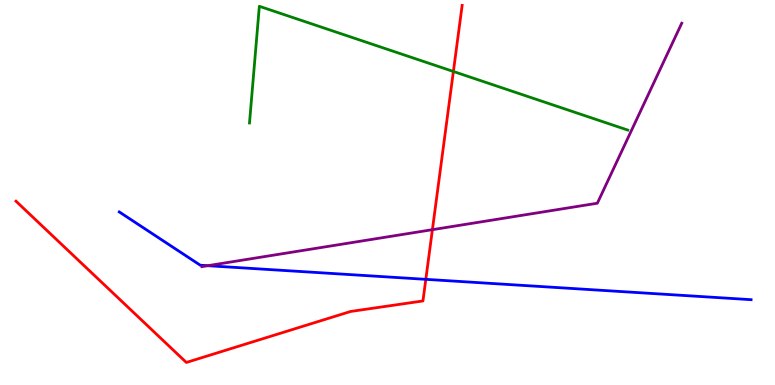[{'lines': ['blue', 'red'], 'intersections': [{'x': 5.49, 'y': 2.74}]}, {'lines': ['green', 'red'], 'intersections': [{'x': 5.85, 'y': 8.14}]}, {'lines': ['purple', 'red'], 'intersections': [{'x': 5.58, 'y': 4.03}]}, {'lines': ['blue', 'green'], 'intersections': []}, {'lines': ['blue', 'purple'], 'intersections': [{'x': 2.68, 'y': 3.1}]}, {'lines': ['green', 'purple'], 'intersections': []}]